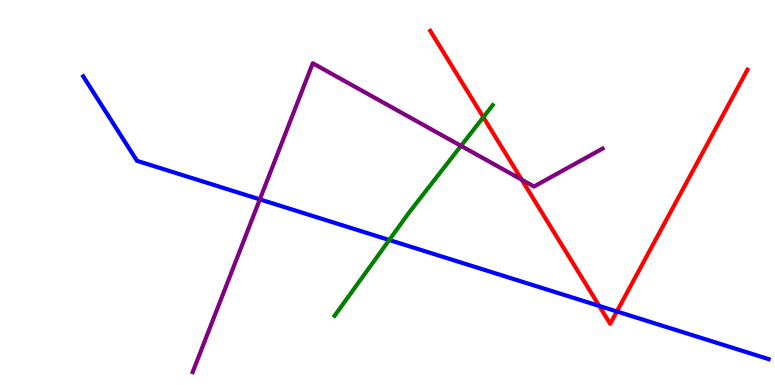[{'lines': ['blue', 'red'], 'intersections': [{'x': 7.73, 'y': 2.05}, {'x': 7.96, 'y': 1.91}]}, {'lines': ['green', 'red'], 'intersections': [{'x': 6.24, 'y': 6.96}]}, {'lines': ['purple', 'red'], 'intersections': [{'x': 6.73, 'y': 5.33}]}, {'lines': ['blue', 'green'], 'intersections': [{'x': 5.02, 'y': 3.77}]}, {'lines': ['blue', 'purple'], 'intersections': [{'x': 3.35, 'y': 4.82}]}, {'lines': ['green', 'purple'], 'intersections': [{'x': 5.95, 'y': 6.21}]}]